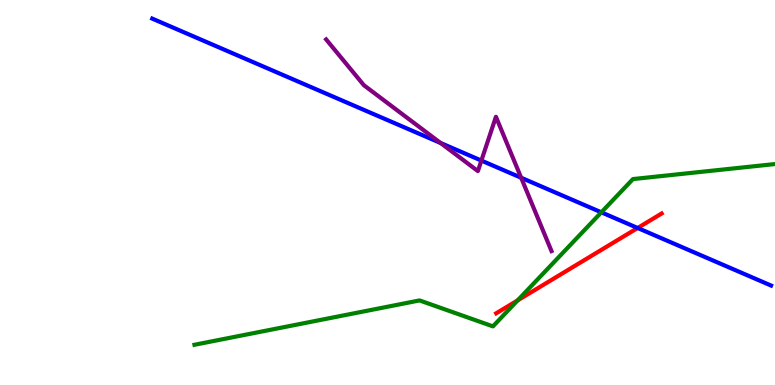[{'lines': ['blue', 'red'], 'intersections': [{'x': 8.23, 'y': 4.08}]}, {'lines': ['green', 'red'], 'intersections': [{'x': 6.68, 'y': 2.2}]}, {'lines': ['purple', 'red'], 'intersections': []}, {'lines': ['blue', 'green'], 'intersections': [{'x': 7.76, 'y': 4.48}]}, {'lines': ['blue', 'purple'], 'intersections': [{'x': 5.68, 'y': 6.29}, {'x': 6.21, 'y': 5.83}, {'x': 6.72, 'y': 5.38}]}, {'lines': ['green', 'purple'], 'intersections': []}]